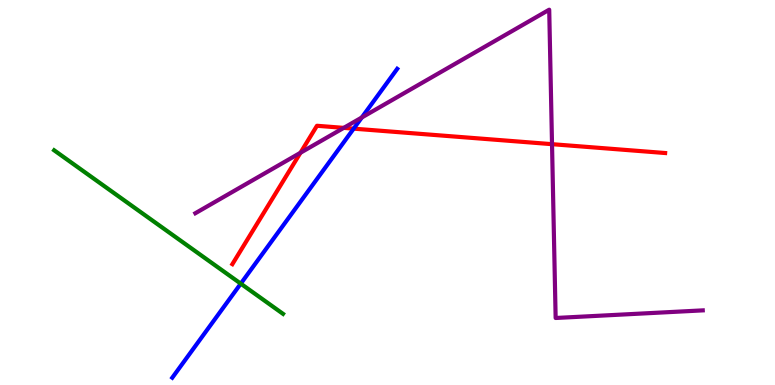[{'lines': ['blue', 'red'], 'intersections': [{'x': 4.56, 'y': 6.66}]}, {'lines': ['green', 'red'], 'intersections': []}, {'lines': ['purple', 'red'], 'intersections': [{'x': 3.88, 'y': 6.03}, {'x': 4.44, 'y': 6.68}, {'x': 7.12, 'y': 6.26}]}, {'lines': ['blue', 'green'], 'intersections': [{'x': 3.11, 'y': 2.63}]}, {'lines': ['blue', 'purple'], 'intersections': [{'x': 4.67, 'y': 6.95}]}, {'lines': ['green', 'purple'], 'intersections': []}]